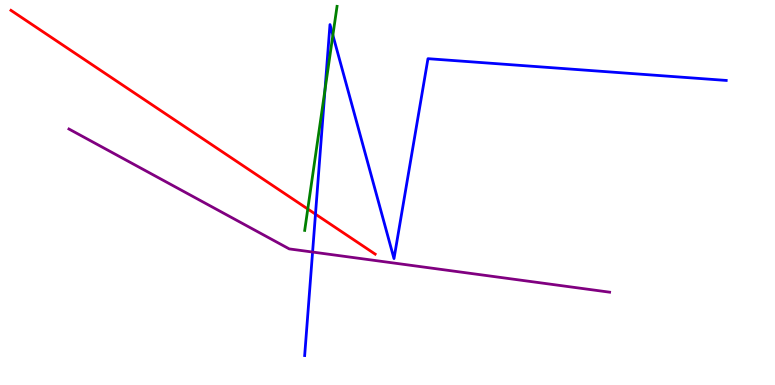[{'lines': ['blue', 'red'], 'intersections': [{'x': 4.07, 'y': 4.44}]}, {'lines': ['green', 'red'], 'intersections': [{'x': 3.97, 'y': 4.57}]}, {'lines': ['purple', 'red'], 'intersections': []}, {'lines': ['blue', 'green'], 'intersections': [{'x': 4.19, 'y': 7.67}, {'x': 4.3, 'y': 9.09}]}, {'lines': ['blue', 'purple'], 'intersections': [{'x': 4.03, 'y': 3.45}]}, {'lines': ['green', 'purple'], 'intersections': []}]